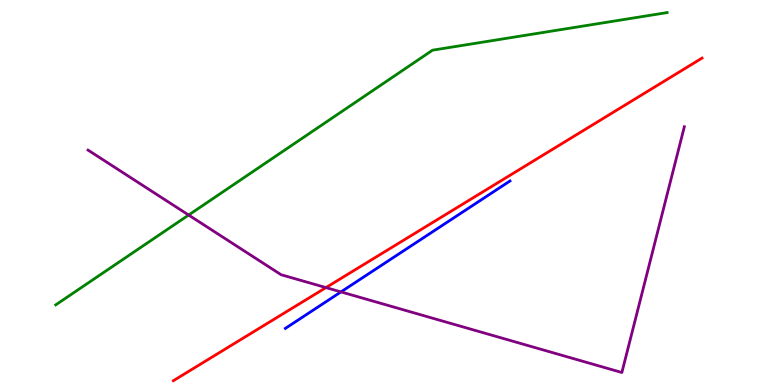[{'lines': ['blue', 'red'], 'intersections': []}, {'lines': ['green', 'red'], 'intersections': []}, {'lines': ['purple', 'red'], 'intersections': [{'x': 4.21, 'y': 2.53}]}, {'lines': ['blue', 'green'], 'intersections': []}, {'lines': ['blue', 'purple'], 'intersections': [{'x': 4.4, 'y': 2.42}]}, {'lines': ['green', 'purple'], 'intersections': [{'x': 2.43, 'y': 4.41}]}]